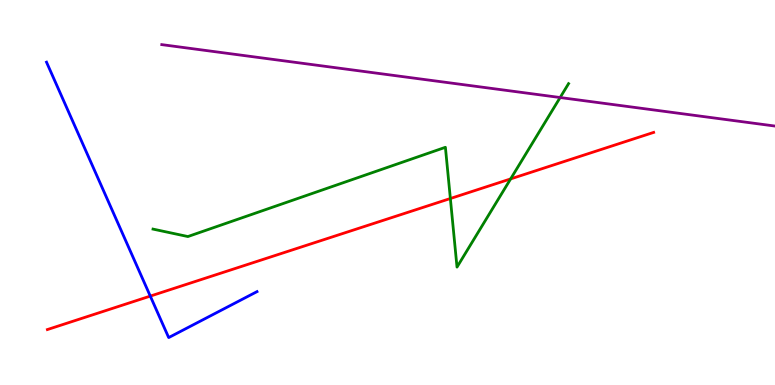[{'lines': ['blue', 'red'], 'intersections': [{'x': 1.94, 'y': 2.31}]}, {'lines': ['green', 'red'], 'intersections': [{'x': 5.81, 'y': 4.84}, {'x': 6.59, 'y': 5.35}]}, {'lines': ['purple', 'red'], 'intersections': []}, {'lines': ['blue', 'green'], 'intersections': []}, {'lines': ['blue', 'purple'], 'intersections': []}, {'lines': ['green', 'purple'], 'intersections': [{'x': 7.23, 'y': 7.47}]}]